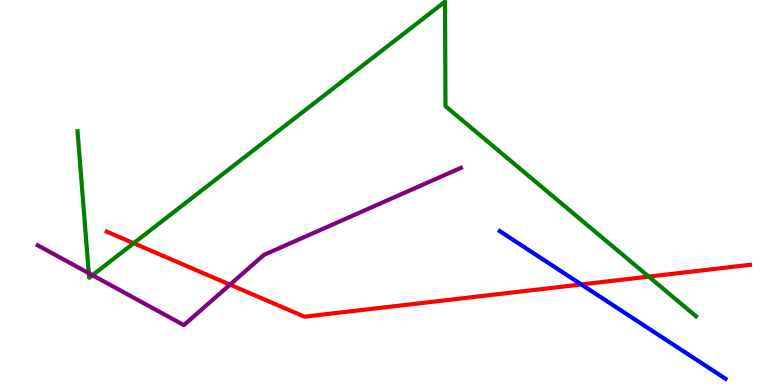[{'lines': ['blue', 'red'], 'intersections': [{'x': 7.5, 'y': 2.61}]}, {'lines': ['green', 'red'], 'intersections': [{'x': 1.72, 'y': 3.68}, {'x': 8.37, 'y': 2.82}]}, {'lines': ['purple', 'red'], 'intersections': [{'x': 2.97, 'y': 2.61}]}, {'lines': ['blue', 'green'], 'intersections': []}, {'lines': ['blue', 'purple'], 'intersections': []}, {'lines': ['green', 'purple'], 'intersections': [{'x': 1.15, 'y': 2.9}, {'x': 1.19, 'y': 2.85}]}]